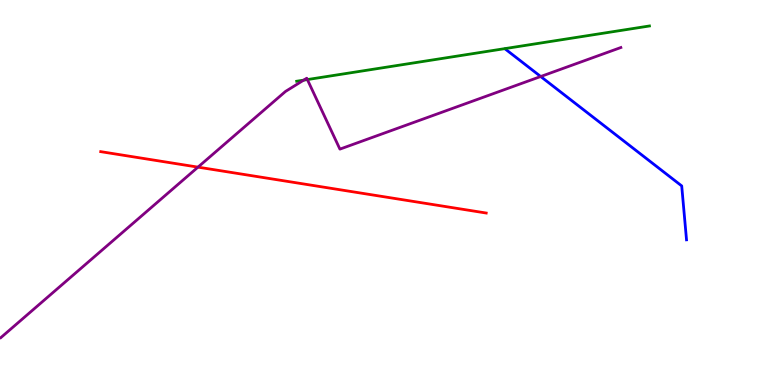[{'lines': ['blue', 'red'], 'intersections': []}, {'lines': ['green', 'red'], 'intersections': []}, {'lines': ['purple', 'red'], 'intersections': [{'x': 2.55, 'y': 5.66}]}, {'lines': ['blue', 'green'], 'intersections': []}, {'lines': ['blue', 'purple'], 'intersections': [{'x': 6.98, 'y': 8.01}]}, {'lines': ['green', 'purple'], 'intersections': [{'x': 3.92, 'y': 7.92}, {'x': 3.97, 'y': 7.93}]}]